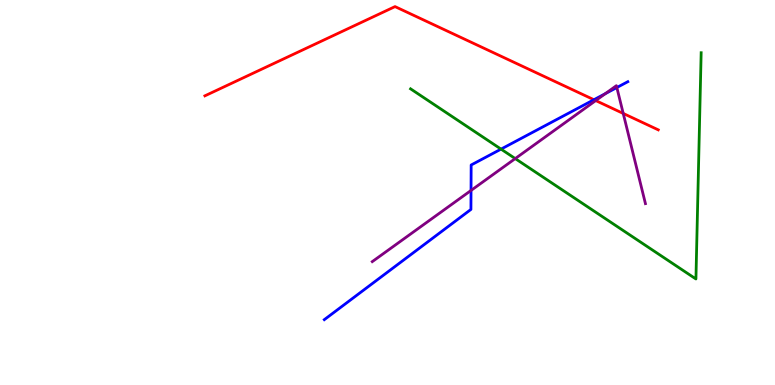[{'lines': ['blue', 'red'], 'intersections': [{'x': 7.66, 'y': 7.41}]}, {'lines': ['green', 'red'], 'intersections': []}, {'lines': ['purple', 'red'], 'intersections': [{'x': 7.69, 'y': 7.39}, {'x': 8.04, 'y': 7.05}]}, {'lines': ['blue', 'green'], 'intersections': [{'x': 6.46, 'y': 6.13}]}, {'lines': ['blue', 'purple'], 'intersections': [{'x': 6.08, 'y': 5.05}, {'x': 7.81, 'y': 7.57}, {'x': 7.96, 'y': 7.73}]}, {'lines': ['green', 'purple'], 'intersections': [{'x': 6.65, 'y': 5.88}]}]